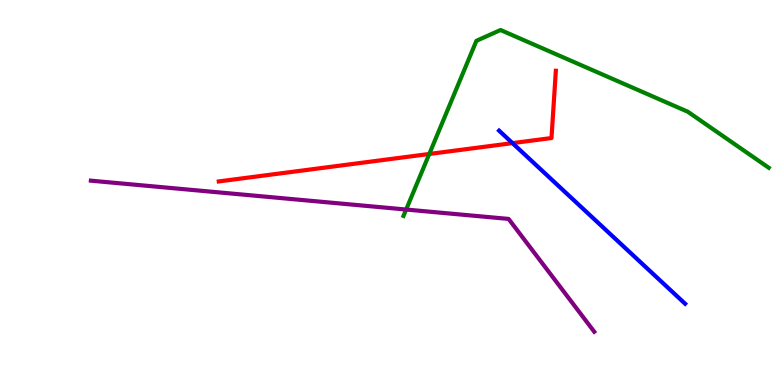[{'lines': ['blue', 'red'], 'intersections': [{'x': 6.61, 'y': 6.28}]}, {'lines': ['green', 'red'], 'intersections': [{'x': 5.54, 'y': 6.0}]}, {'lines': ['purple', 'red'], 'intersections': []}, {'lines': ['blue', 'green'], 'intersections': []}, {'lines': ['blue', 'purple'], 'intersections': []}, {'lines': ['green', 'purple'], 'intersections': [{'x': 5.24, 'y': 4.56}]}]